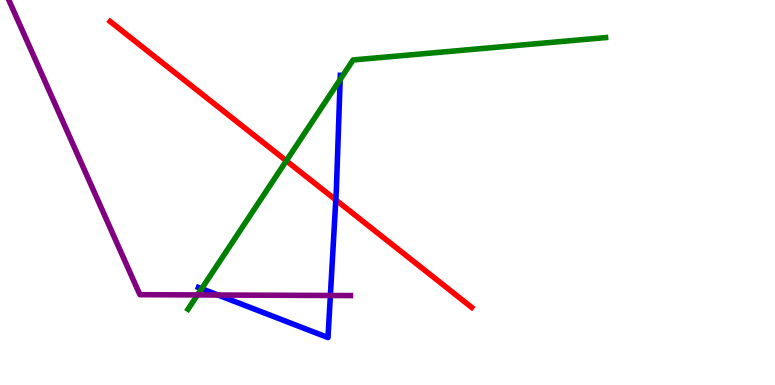[{'lines': ['blue', 'red'], 'intersections': [{'x': 4.33, 'y': 4.81}]}, {'lines': ['green', 'red'], 'intersections': [{'x': 3.69, 'y': 5.82}]}, {'lines': ['purple', 'red'], 'intersections': []}, {'lines': ['blue', 'green'], 'intersections': [{'x': 2.6, 'y': 2.5}, {'x': 4.39, 'y': 7.93}]}, {'lines': ['blue', 'purple'], 'intersections': [{'x': 2.81, 'y': 2.34}, {'x': 4.26, 'y': 2.32}]}, {'lines': ['green', 'purple'], 'intersections': [{'x': 2.55, 'y': 2.34}]}]